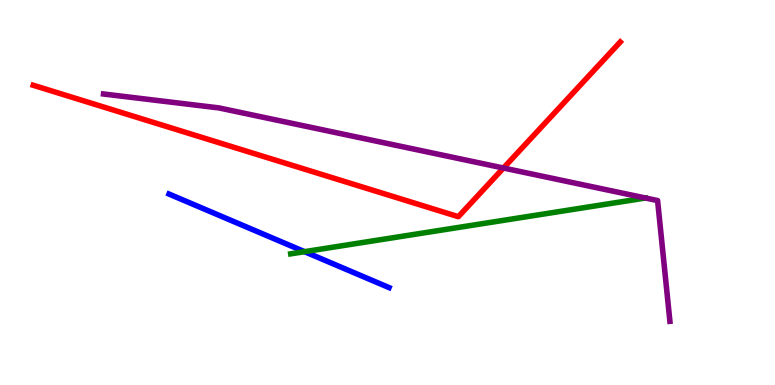[{'lines': ['blue', 'red'], 'intersections': []}, {'lines': ['green', 'red'], 'intersections': []}, {'lines': ['purple', 'red'], 'intersections': [{'x': 6.5, 'y': 5.64}]}, {'lines': ['blue', 'green'], 'intersections': [{'x': 3.93, 'y': 3.46}]}, {'lines': ['blue', 'purple'], 'intersections': []}, {'lines': ['green', 'purple'], 'intersections': []}]